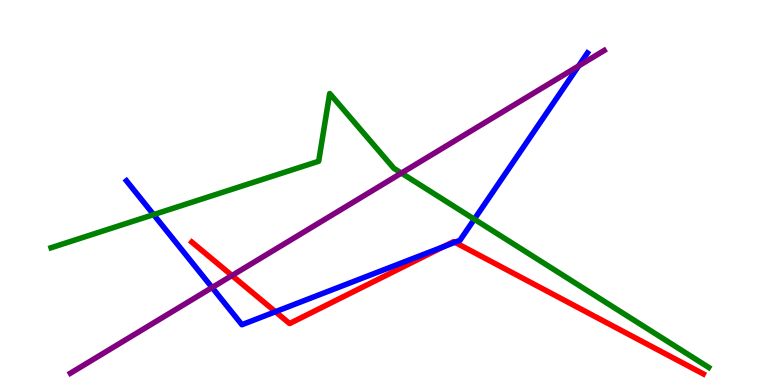[{'lines': ['blue', 'red'], 'intersections': [{'x': 3.55, 'y': 1.9}, {'x': 5.72, 'y': 3.59}, {'x': 5.87, 'y': 3.71}]}, {'lines': ['green', 'red'], 'intersections': []}, {'lines': ['purple', 'red'], 'intersections': [{'x': 2.99, 'y': 2.84}]}, {'lines': ['blue', 'green'], 'intersections': [{'x': 1.98, 'y': 4.43}, {'x': 6.12, 'y': 4.31}]}, {'lines': ['blue', 'purple'], 'intersections': [{'x': 2.74, 'y': 2.53}, {'x': 7.47, 'y': 8.29}]}, {'lines': ['green', 'purple'], 'intersections': [{'x': 5.18, 'y': 5.5}]}]